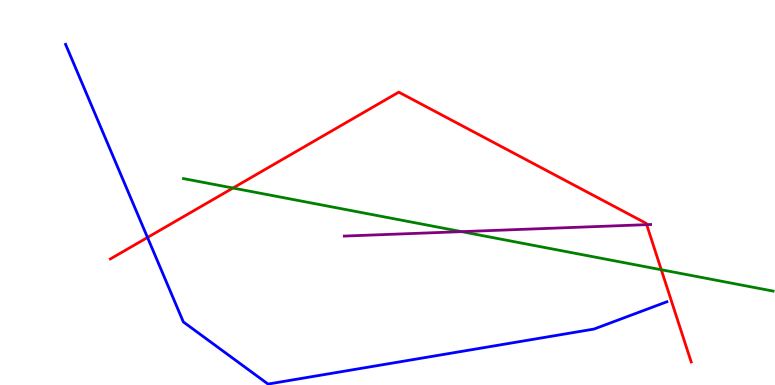[{'lines': ['blue', 'red'], 'intersections': [{'x': 1.9, 'y': 3.83}]}, {'lines': ['green', 'red'], 'intersections': [{'x': 3.01, 'y': 5.12}, {'x': 8.53, 'y': 2.99}]}, {'lines': ['purple', 'red'], 'intersections': [{'x': 8.34, 'y': 4.16}]}, {'lines': ['blue', 'green'], 'intersections': []}, {'lines': ['blue', 'purple'], 'intersections': []}, {'lines': ['green', 'purple'], 'intersections': [{'x': 5.96, 'y': 3.98}]}]